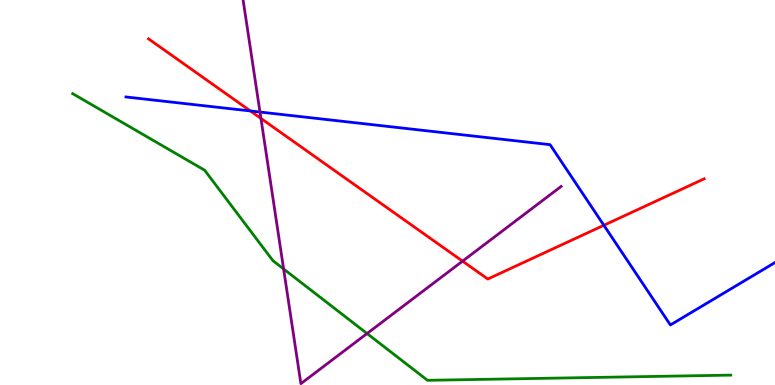[{'lines': ['blue', 'red'], 'intersections': [{'x': 3.23, 'y': 7.12}, {'x': 7.79, 'y': 4.15}]}, {'lines': ['green', 'red'], 'intersections': []}, {'lines': ['purple', 'red'], 'intersections': [{'x': 3.37, 'y': 6.92}, {'x': 5.97, 'y': 3.22}]}, {'lines': ['blue', 'green'], 'intersections': []}, {'lines': ['blue', 'purple'], 'intersections': [{'x': 3.35, 'y': 7.09}]}, {'lines': ['green', 'purple'], 'intersections': [{'x': 3.66, 'y': 3.01}, {'x': 4.74, 'y': 1.34}]}]